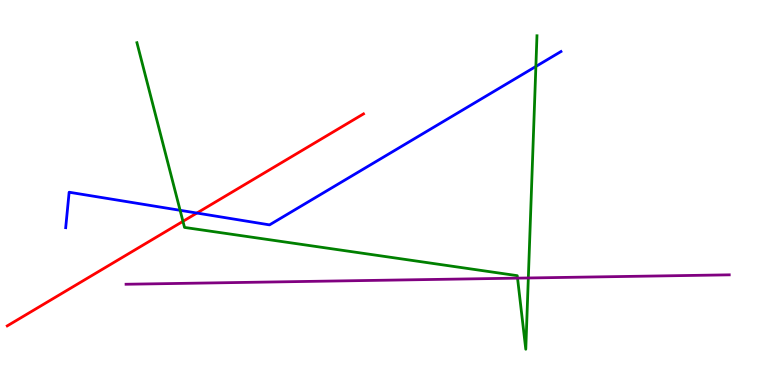[{'lines': ['blue', 'red'], 'intersections': [{'x': 2.54, 'y': 4.47}]}, {'lines': ['green', 'red'], 'intersections': [{'x': 2.36, 'y': 4.25}]}, {'lines': ['purple', 'red'], 'intersections': []}, {'lines': ['blue', 'green'], 'intersections': [{'x': 2.32, 'y': 4.54}, {'x': 6.91, 'y': 8.27}]}, {'lines': ['blue', 'purple'], 'intersections': []}, {'lines': ['green', 'purple'], 'intersections': [{'x': 6.68, 'y': 2.78}, {'x': 6.82, 'y': 2.78}]}]